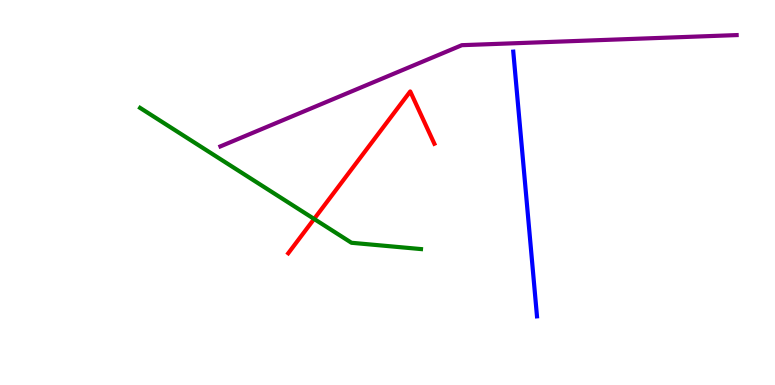[{'lines': ['blue', 'red'], 'intersections': []}, {'lines': ['green', 'red'], 'intersections': [{'x': 4.05, 'y': 4.31}]}, {'lines': ['purple', 'red'], 'intersections': []}, {'lines': ['blue', 'green'], 'intersections': []}, {'lines': ['blue', 'purple'], 'intersections': []}, {'lines': ['green', 'purple'], 'intersections': []}]